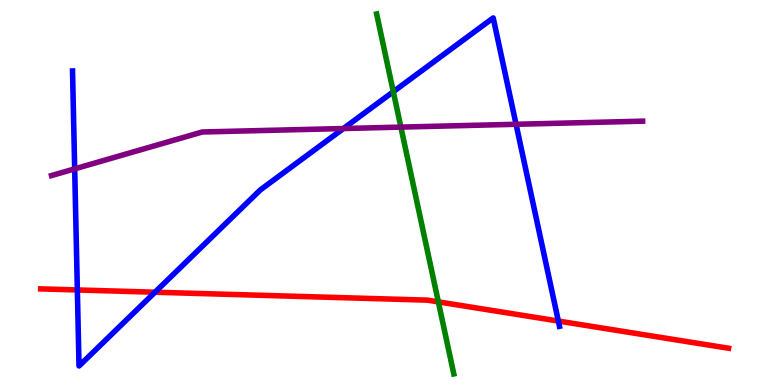[{'lines': ['blue', 'red'], 'intersections': [{'x': 0.998, 'y': 2.47}, {'x': 2.0, 'y': 2.41}, {'x': 7.2, 'y': 1.66}]}, {'lines': ['green', 'red'], 'intersections': [{'x': 5.66, 'y': 2.16}]}, {'lines': ['purple', 'red'], 'intersections': []}, {'lines': ['blue', 'green'], 'intersections': [{'x': 5.07, 'y': 7.62}]}, {'lines': ['blue', 'purple'], 'intersections': [{'x': 0.964, 'y': 5.61}, {'x': 4.43, 'y': 6.66}, {'x': 6.66, 'y': 6.77}]}, {'lines': ['green', 'purple'], 'intersections': [{'x': 5.17, 'y': 6.7}]}]